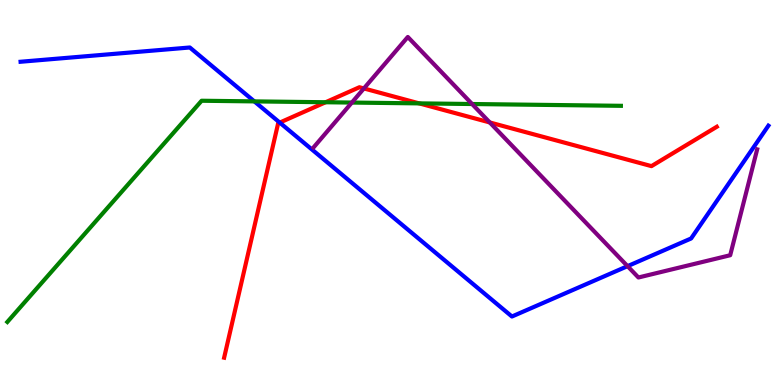[{'lines': ['blue', 'red'], 'intersections': [{'x': 3.61, 'y': 6.82}]}, {'lines': ['green', 'red'], 'intersections': [{'x': 4.2, 'y': 7.34}, {'x': 5.41, 'y': 7.31}]}, {'lines': ['purple', 'red'], 'intersections': [{'x': 4.7, 'y': 7.7}, {'x': 6.32, 'y': 6.82}]}, {'lines': ['blue', 'green'], 'intersections': [{'x': 3.28, 'y': 7.37}]}, {'lines': ['blue', 'purple'], 'intersections': [{'x': 8.1, 'y': 3.09}]}, {'lines': ['green', 'purple'], 'intersections': [{'x': 4.54, 'y': 7.34}, {'x': 6.09, 'y': 7.3}]}]